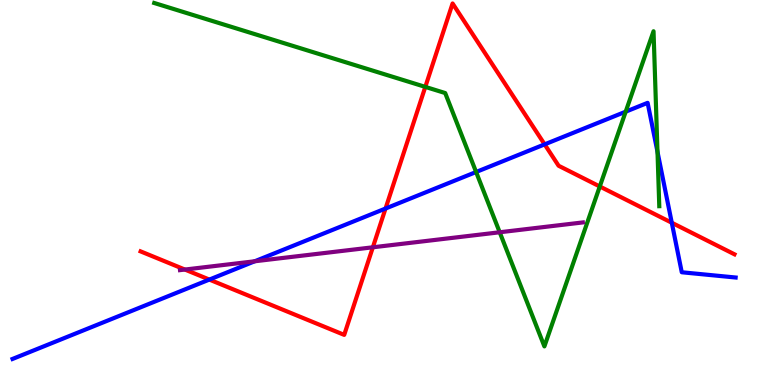[{'lines': ['blue', 'red'], 'intersections': [{'x': 2.7, 'y': 2.74}, {'x': 4.97, 'y': 4.58}, {'x': 7.03, 'y': 6.25}, {'x': 8.67, 'y': 4.21}]}, {'lines': ['green', 'red'], 'intersections': [{'x': 5.49, 'y': 7.74}, {'x': 7.74, 'y': 5.16}]}, {'lines': ['purple', 'red'], 'intersections': [{'x': 2.39, 'y': 3.0}, {'x': 4.81, 'y': 3.58}]}, {'lines': ['blue', 'green'], 'intersections': [{'x': 6.14, 'y': 5.53}, {'x': 8.07, 'y': 7.1}, {'x': 8.48, 'y': 6.06}]}, {'lines': ['blue', 'purple'], 'intersections': [{'x': 3.29, 'y': 3.21}]}, {'lines': ['green', 'purple'], 'intersections': [{'x': 6.45, 'y': 3.97}]}]